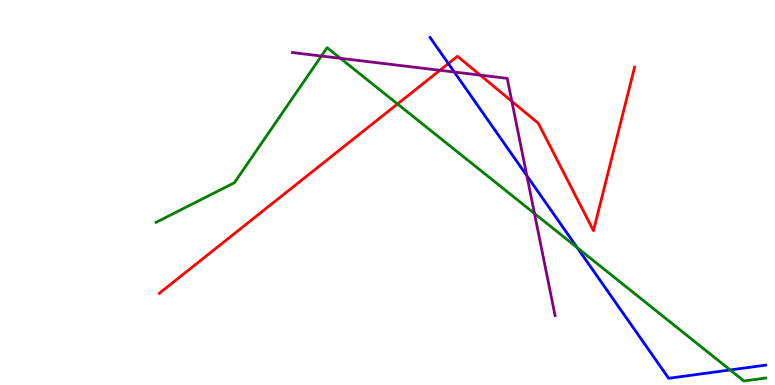[{'lines': ['blue', 'red'], 'intersections': [{'x': 5.79, 'y': 8.35}]}, {'lines': ['green', 'red'], 'intersections': [{'x': 5.13, 'y': 7.3}]}, {'lines': ['purple', 'red'], 'intersections': [{'x': 5.68, 'y': 8.17}, {'x': 6.2, 'y': 8.05}, {'x': 6.6, 'y': 7.37}]}, {'lines': ['blue', 'green'], 'intersections': [{'x': 7.45, 'y': 3.57}, {'x': 9.42, 'y': 0.391}]}, {'lines': ['blue', 'purple'], 'intersections': [{'x': 5.86, 'y': 8.13}, {'x': 6.8, 'y': 5.44}]}, {'lines': ['green', 'purple'], 'intersections': [{'x': 4.15, 'y': 8.54}, {'x': 4.39, 'y': 8.49}, {'x': 6.9, 'y': 4.45}]}]